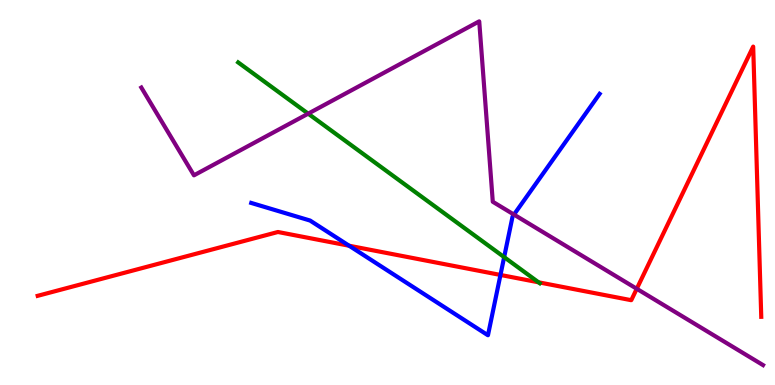[{'lines': ['blue', 'red'], 'intersections': [{'x': 4.5, 'y': 3.62}, {'x': 6.46, 'y': 2.86}]}, {'lines': ['green', 'red'], 'intersections': [{'x': 6.95, 'y': 2.67}]}, {'lines': ['purple', 'red'], 'intersections': [{'x': 8.22, 'y': 2.5}]}, {'lines': ['blue', 'green'], 'intersections': [{'x': 6.51, 'y': 3.32}]}, {'lines': ['blue', 'purple'], 'intersections': [{'x': 6.63, 'y': 4.43}]}, {'lines': ['green', 'purple'], 'intersections': [{'x': 3.98, 'y': 7.05}]}]